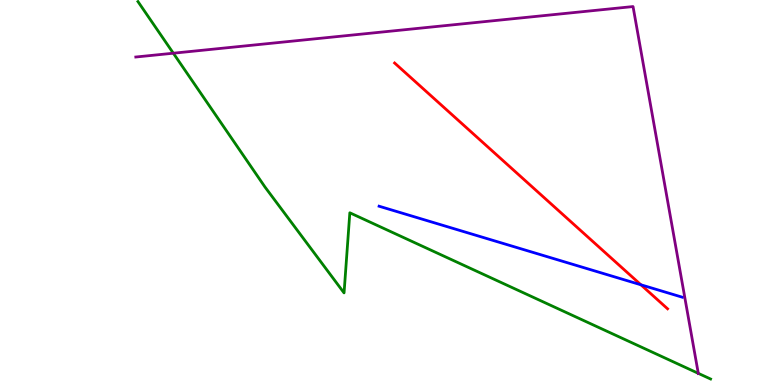[{'lines': ['blue', 'red'], 'intersections': [{'x': 8.27, 'y': 2.6}]}, {'lines': ['green', 'red'], 'intersections': []}, {'lines': ['purple', 'red'], 'intersections': []}, {'lines': ['blue', 'green'], 'intersections': []}, {'lines': ['blue', 'purple'], 'intersections': []}, {'lines': ['green', 'purple'], 'intersections': [{'x': 2.24, 'y': 8.62}, {'x': 9.01, 'y': 0.303}]}]